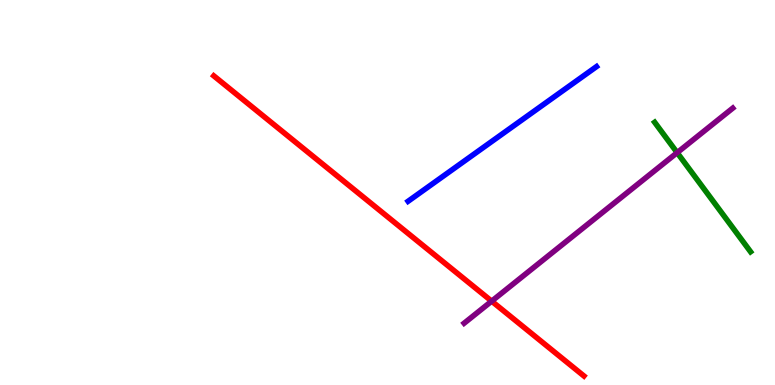[{'lines': ['blue', 'red'], 'intersections': []}, {'lines': ['green', 'red'], 'intersections': []}, {'lines': ['purple', 'red'], 'intersections': [{'x': 6.34, 'y': 2.18}]}, {'lines': ['blue', 'green'], 'intersections': []}, {'lines': ['blue', 'purple'], 'intersections': []}, {'lines': ['green', 'purple'], 'intersections': [{'x': 8.74, 'y': 6.03}]}]